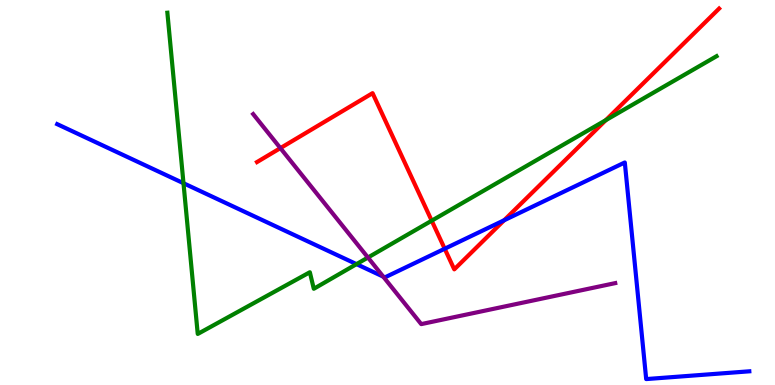[{'lines': ['blue', 'red'], 'intersections': [{'x': 5.74, 'y': 3.54}, {'x': 6.51, 'y': 4.28}]}, {'lines': ['green', 'red'], 'intersections': [{'x': 5.57, 'y': 4.27}, {'x': 7.82, 'y': 6.88}]}, {'lines': ['purple', 'red'], 'intersections': [{'x': 3.62, 'y': 6.15}]}, {'lines': ['blue', 'green'], 'intersections': [{'x': 2.37, 'y': 5.24}, {'x': 4.6, 'y': 3.14}]}, {'lines': ['blue', 'purple'], 'intersections': [{'x': 4.94, 'y': 2.81}]}, {'lines': ['green', 'purple'], 'intersections': [{'x': 4.75, 'y': 3.31}]}]